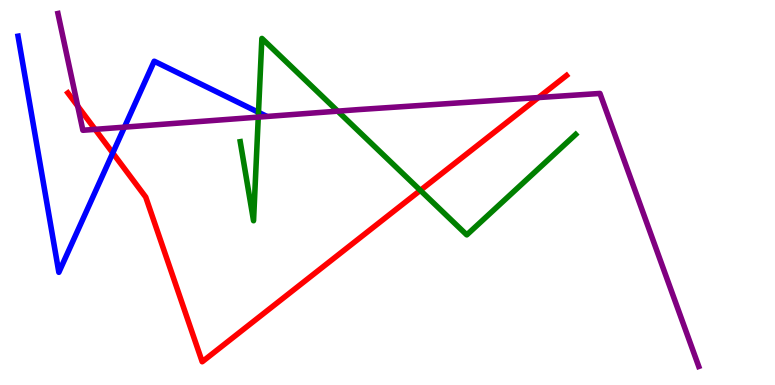[{'lines': ['blue', 'red'], 'intersections': [{'x': 1.46, 'y': 6.03}]}, {'lines': ['green', 'red'], 'intersections': [{'x': 5.42, 'y': 5.06}]}, {'lines': ['purple', 'red'], 'intersections': [{'x': 1.0, 'y': 7.24}, {'x': 1.23, 'y': 6.64}, {'x': 6.95, 'y': 7.47}]}, {'lines': ['blue', 'green'], 'intersections': [{'x': 3.34, 'y': 7.08}]}, {'lines': ['blue', 'purple'], 'intersections': [{'x': 1.61, 'y': 6.7}]}, {'lines': ['green', 'purple'], 'intersections': [{'x': 3.33, 'y': 6.96}, {'x': 4.36, 'y': 7.11}]}]